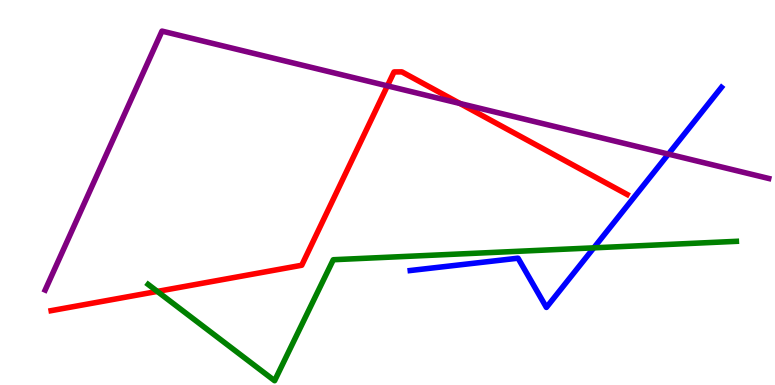[{'lines': ['blue', 'red'], 'intersections': []}, {'lines': ['green', 'red'], 'intersections': [{'x': 2.03, 'y': 2.43}]}, {'lines': ['purple', 'red'], 'intersections': [{'x': 5.0, 'y': 7.77}, {'x': 5.93, 'y': 7.31}]}, {'lines': ['blue', 'green'], 'intersections': [{'x': 7.66, 'y': 3.56}]}, {'lines': ['blue', 'purple'], 'intersections': [{'x': 8.62, 'y': 6.0}]}, {'lines': ['green', 'purple'], 'intersections': []}]